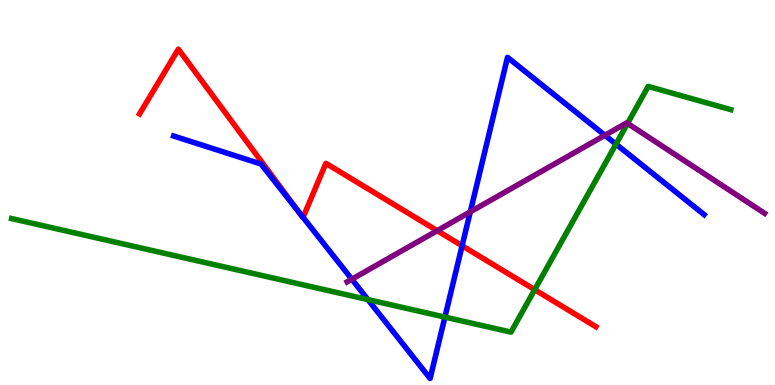[{'lines': ['blue', 'red'], 'intersections': [{'x': 3.84, 'y': 4.53}, {'x': 3.91, 'y': 4.35}, {'x': 5.96, 'y': 3.62}]}, {'lines': ['green', 'red'], 'intersections': [{'x': 6.9, 'y': 2.48}]}, {'lines': ['purple', 'red'], 'intersections': [{'x': 5.64, 'y': 4.01}]}, {'lines': ['blue', 'green'], 'intersections': [{'x': 4.75, 'y': 2.22}, {'x': 5.74, 'y': 1.76}, {'x': 7.95, 'y': 6.26}]}, {'lines': ['blue', 'purple'], 'intersections': [{'x': 4.54, 'y': 2.75}, {'x': 6.07, 'y': 4.5}, {'x': 7.81, 'y': 6.49}]}, {'lines': ['green', 'purple'], 'intersections': [{'x': 8.1, 'y': 6.79}]}]